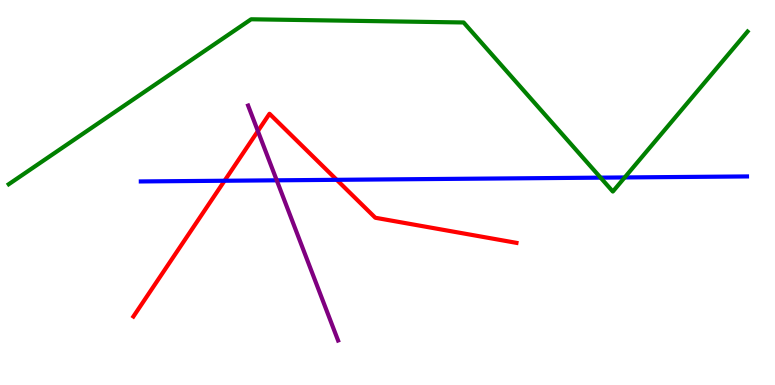[{'lines': ['blue', 'red'], 'intersections': [{'x': 2.9, 'y': 5.31}, {'x': 4.34, 'y': 5.33}]}, {'lines': ['green', 'red'], 'intersections': []}, {'lines': ['purple', 'red'], 'intersections': [{'x': 3.33, 'y': 6.6}]}, {'lines': ['blue', 'green'], 'intersections': [{'x': 7.75, 'y': 5.39}, {'x': 8.06, 'y': 5.39}]}, {'lines': ['blue', 'purple'], 'intersections': [{'x': 3.57, 'y': 5.32}]}, {'lines': ['green', 'purple'], 'intersections': []}]